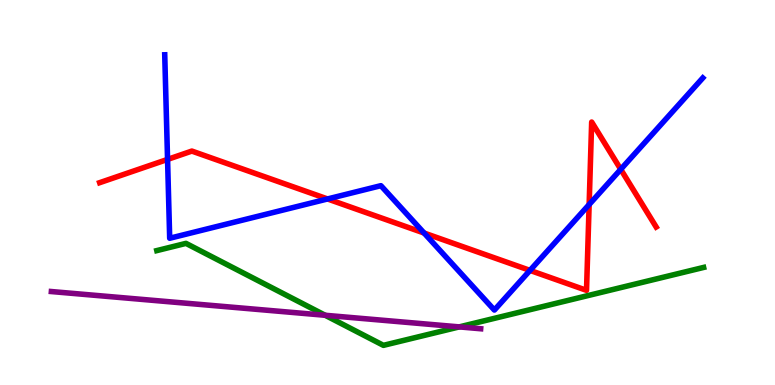[{'lines': ['blue', 'red'], 'intersections': [{'x': 2.16, 'y': 5.86}, {'x': 4.23, 'y': 4.83}, {'x': 5.47, 'y': 3.95}, {'x': 6.84, 'y': 2.98}, {'x': 7.6, 'y': 4.69}, {'x': 8.01, 'y': 5.6}]}, {'lines': ['green', 'red'], 'intersections': []}, {'lines': ['purple', 'red'], 'intersections': []}, {'lines': ['blue', 'green'], 'intersections': []}, {'lines': ['blue', 'purple'], 'intersections': []}, {'lines': ['green', 'purple'], 'intersections': [{'x': 4.2, 'y': 1.81}, {'x': 5.93, 'y': 1.51}]}]